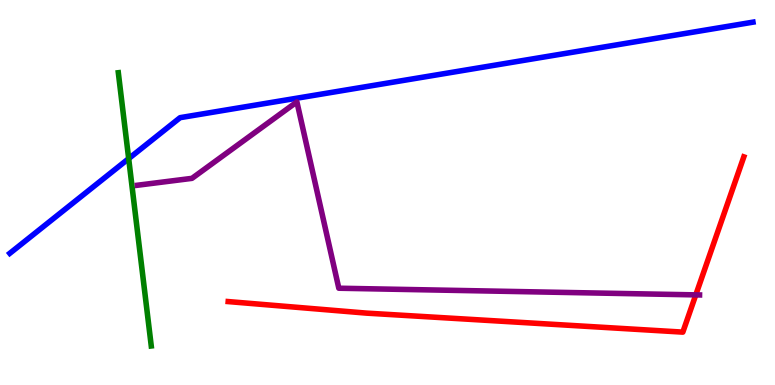[{'lines': ['blue', 'red'], 'intersections': []}, {'lines': ['green', 'red'], 'intersections': []}, {'lines': ['purple', 'red'], 'intersections': [{'x': 8.98, 'y': 2.34}]}, {'lines': ['blue', 'green'], 'intersections': [{'x': 1.66, 'y': 5.88}]}, {'lines': ['blue', 'purple'], 'intersections': []}, {'lines': ['green', 'purple'], 'intersections': []}]